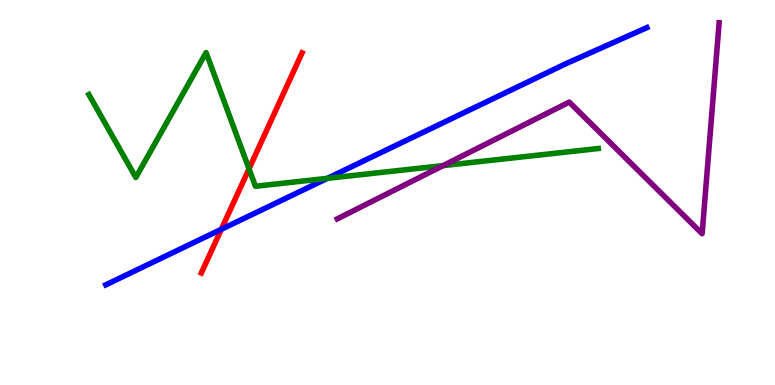[{'lines': ['blue', 'red'], 'intersections': [{'x': 2.86, 'y': 4.04}]}, {'lines': ['green', 'red'], 'intersections': [{'x': 3.21, 'y': 5.62}]}, {'lines': ['purple', 'red'], 'intersections': []}, {'lines': ['blue', 'green'], 'intersections': [{'x': 4.22, 'y': 5.37}]}, {'lines': ['blue', 'purple'], 'intersections': []}, {'lines': ['green', 'purple'], 'intersections': [{'x': 5.72, 'y': 5.7}]}]